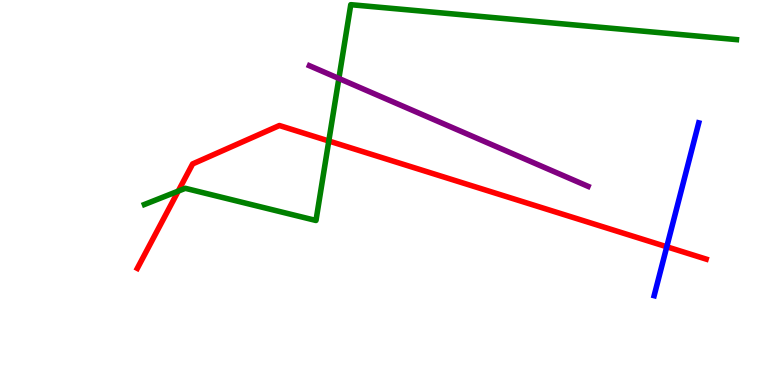[{'lines': ['blue', 'red'], 'intersections': [{'x': 8.6, 'y': 3.59}]}, {'lines': ['green', 'red'], 'intersections': [{'x': 2.3, 'y': 5.04}, {'x': 4.24, 'y': 6.34}]}, {'lines': ['purple', 'red'], 'intersections': []}, {'lines': ['blue', 'green'], 'intersections': []}, {'lines': ['blue', 'purple'], 'intersections': []}, {'lines': ['green', 'purple'], 'intersections': [{'x': 4.37, 'y': 7.96}]}]